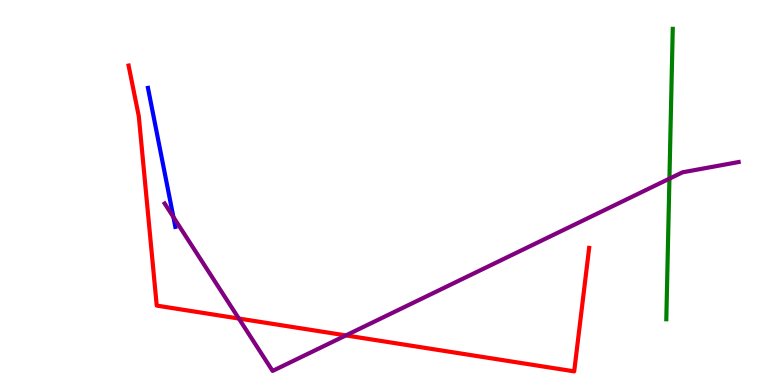[{'lines': ['blue', 'red'], 'intersections': []}, {'lines': ['green', 'red'], 'intersections': []}, {'lines': ['purple', 'red'], 'intersections': [{'x': 3.08, 'y': 1.73}, {'x': 4.46, 'y': 1.29}]}, {'lines': ['blue', 'green'], 'intersections': []}, {'lines': ['blue', 'purple'], 'intersections': [{'x': 2.24, 'y': 4.36}]}, {'lines': ['green', 'purple'], 'intersections': [{'x': 8.64, 'y': 5.36}]}]